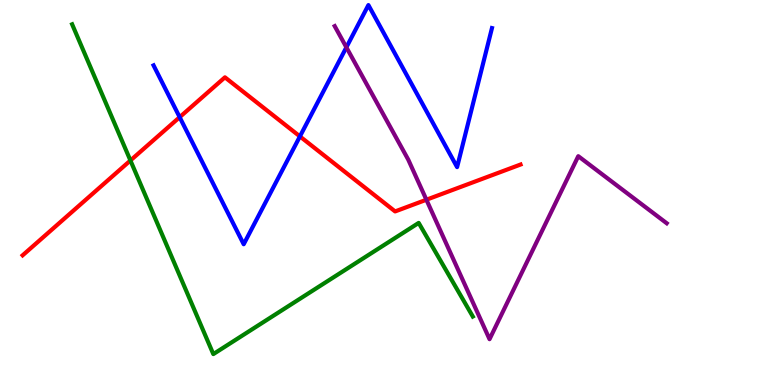[{'lines': ['blue', 'red'], 'intersections': [{'x': 2.32, 'y': 6.96}, {'x': 3.87, 'y': 6.46}]}, {'lines': ['green', 'red'], 'intersections': [{'x': 1.68, 'y': 5.83}]}, {'lines': ['purple', 'red'], 'intersections': [{'x': 5.5, 'y': 4.81}]}, {'lines': ['blue', 'green'], 'intersections': []}, {'lines': ['blue', 'purple'], 'intersections': [{'x': 4.47, 'y': 8.77}]}, {'lines': ['green', 'purple'], 'intersections': []}]